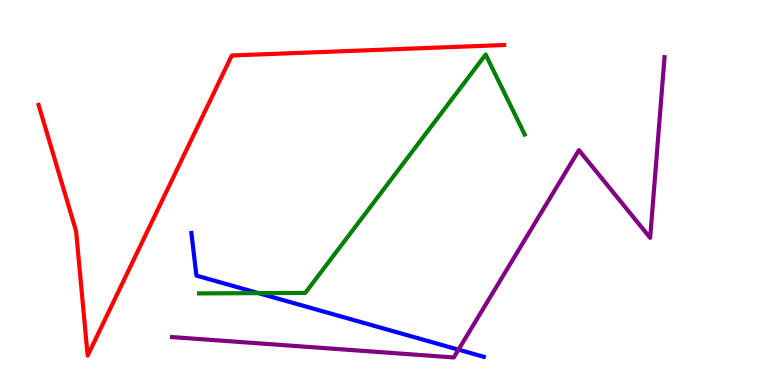[{'lines': ['blue', 'red'], 'intersections': []}, {'lines': ['green', 'red'], 'intersections': []}, {'lines': ['purple', 'red'], 'intersections': []}, {'lines': ['blue', 'green'], 'intersections': [{'x': 3.33, 'y': 2.39}]}, {'lines': ['blue', 'purple'], 'intersections': [{'x': 5.92, 'y': 0.918}]}, {'lines': ['green', 'purple'], 'intersections': []}]